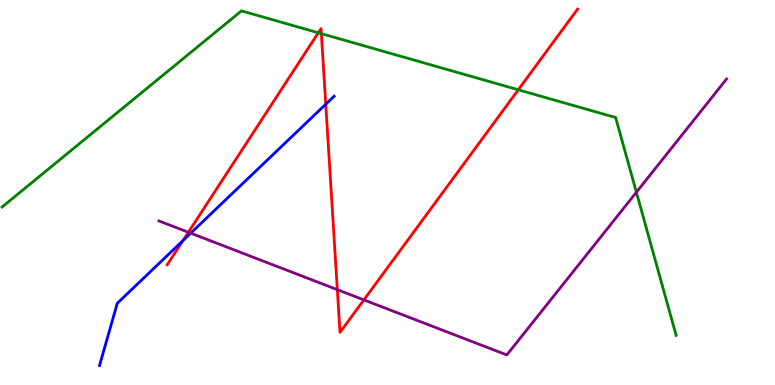[{'lines': ['blue', 'red'], 'intersections': [{'x': 2.36, 'y': 3.75}, {'x': 4.2, 'y': 7.29}]}, {'lines': ['green', 'red'], 'intersections': [{'x': 4.11, 'y': 9.15}, {'x': 4.15, 'y': 9.13}, {'x': 6.69, 'y': 7.67}]}, {'lines': ['purple', 'red'], 'intersections': [{'x': 2.43, 'y': 3.97}, {'x': 4.35, 'y': 2.48}, {'x': 4.7, 'y': 2.21}]}, {'lines': ['blue', 'green'], 'intersections': []}, {'lines': ['blue', 'purple'], 'intersections': [{'x': 2.46, 'y': 3.94}]}, {'lines': ['green', 'purple'], 'intersections': [{'x': 8.21, 'y': 5.01}]}]